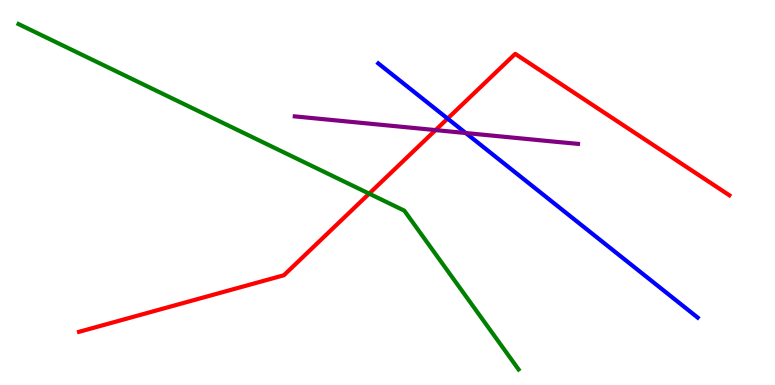[{'lines': ['blue', 'red'], 'intersections': [{'x': 5.78, 'y': 6.92}]}, {'lines': ['green', 'red'], 'intersections': [{'x': 4.76, 'y': 4.97}]}, {'lines': ['purple', 'red'], 'intersections': [{'x': 5.62, 'y': 6.62}]}, {'lines': ['blue', 'green'], 'intersections': []}, {'lines': ['blue', 'purple'], 'intersections': [{'x': 6.01, 'y': 6.54}]}, {'lines': ['green', 'purple'], 'intersections': []}]